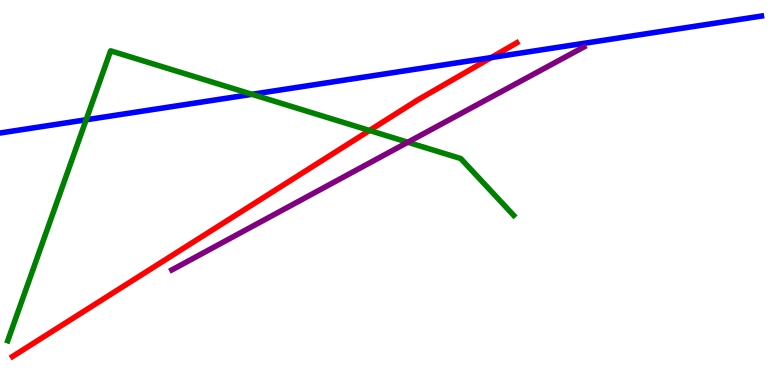[{'lines': ['blue', 'red'], 'intersections': [{'x': 6.34, 'y': 8.5}]}, {'lines': ['green', 'red'], 'intersections': [{'x': 4.77, 'y': 6.61}]}, {'lines': ['purple', 'red'], 'intersections': []}, {'lines': ['blue', 'green'], 'intersections': [{'x': 1.11, 'y': 6.89}, {'x': 3.25, 'y': 7.55}]}, {'lines': ['blue', 'purple'], 'intersections': []}, {'lines': ['green', 'purple'], 'intersections': [{'x': 5.26, 'y': 6.31}]}]